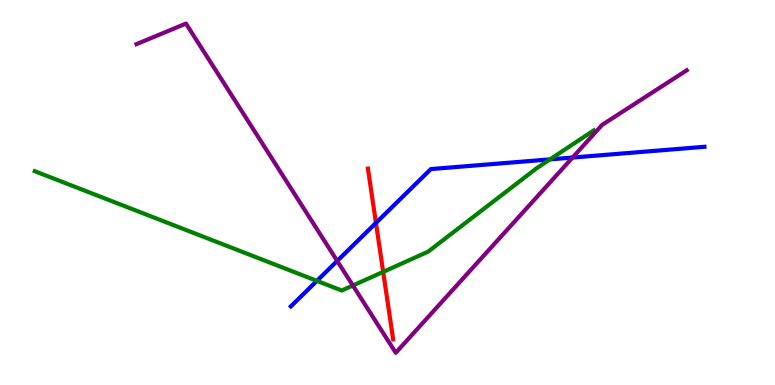[{'lines': ['blue', 'red'], 'intersections': [{'x': 4.85, 'y': 4.21}]}, {'lines': ['green', 'red'], 'intersections': [{'x': 4.94, 'y': 2.94}]}, {'lines': ['purple', 'red'], 'intersections': []}, {'lines': ['blue', 'green'], 'intersections': [{'x': 4.09, 'y': 2.7}, {'x': 7.1, 'y': 5.86}]}, {'lines': ['blue', 'purple'], 'intersections': [{'x': 4.35, 'y': 3.22}, {'x': 7.39, 'y': 5.91}]}, {'lines': ['green', 'purple'], 'intersections': [{'x': 4.55, 'y': 2.58}]}]